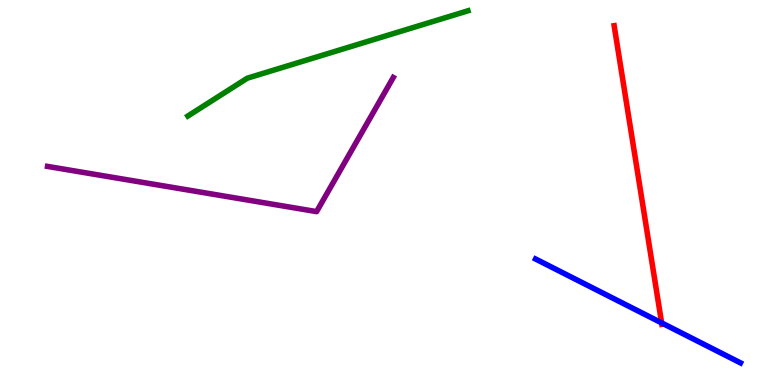[{'lines': ['blue', 'red'], 'intersections': [{'x': 8.54, 'y': 1.61}]}, {'lines': ['green', 'red'], 'intersections': []}, {'lines': ['purple', 'red'], 'intersections': []}, {'lines': ['blue', 'green'], 'intersections': []}, {'lines': ['blue', 'purple'], 'intersections': []}, {'lines': ['green', 'purple'], 'intersections': []}]